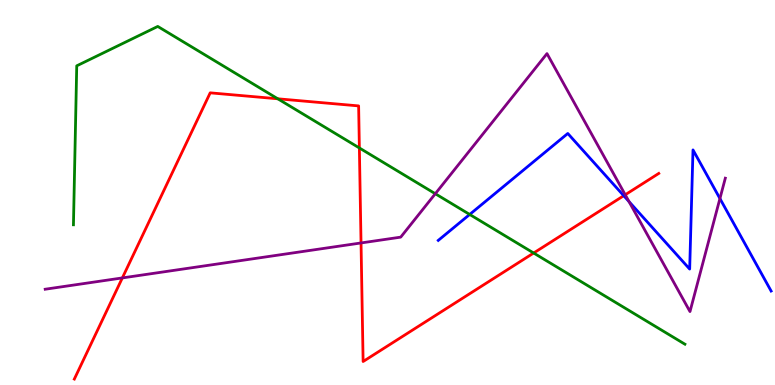[{'lines': ['blue', 'red'], 'intersections': [{'x': 8.05, 'y': 4.92}]}, {'lines': ['green', 'red'], 'intersections': [{'x': 3.58, 'y': 7.43}, {'x': 4.64, 'y': 6.16}, {'x': 6.89, 'y': 3.43}]}, {'lines': ['purple', 'red'], 'intersections': [{'x': 1.58, 'y': 2.78}, {'x': 4.66, 'y': 3.69}, {'x': 8.07, 'y': 4.94}]}, {'lines': ['blue', 'green'], 'intersections': [{'x': 6.06, 'y': 4.43}]}, {'lines': ['blue', 'purple'], 'intersections': [{'x': 8.12, 'y': 4.76}, {'x': 9.29, 'y': 4.84}]}, {'lines': ['green', 'purple'], 'intersections': [{'x': 5.62, 'y': 4.97}]}]